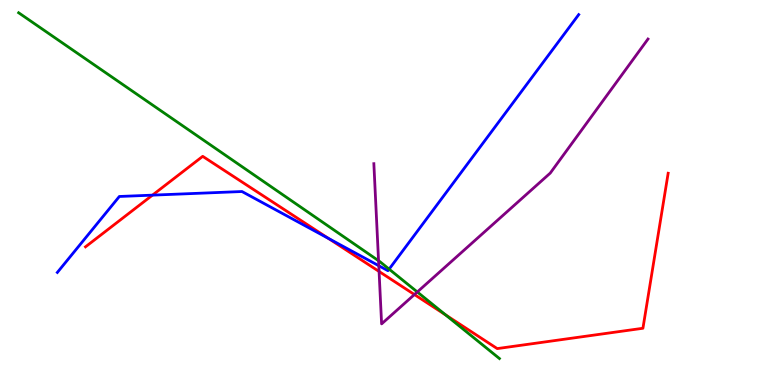[{'lines': ['blue', 'red'], 'intersections': [{'x': 1.97, 'y': 4.93}, {'x': 4.24, 'y': 3.81}]}, {'lines': ['green', 'red'], 'intersections': [{'x': 5.75, 'y': 1.82}]}, {'lines': ['purple', 'red'], 'intersections': [{'x': 4.89, 'y': 2.95}, {'x': 5.35, 'y': 2.35}]}, {'lines': ['blue', 'green'], 'intersections': [{'x': 5.02, 'y': 3.01}]}, {'lines': ['blue', 'purple'], 'intersections': [{'x': 4.89, 'y': 3.1}]}, {'lines': ['green', 'purple'], 'intersections': [{'x': 4.88, 'y': 3.23}, {'x': 5.38, 'y': 2.42}]}]